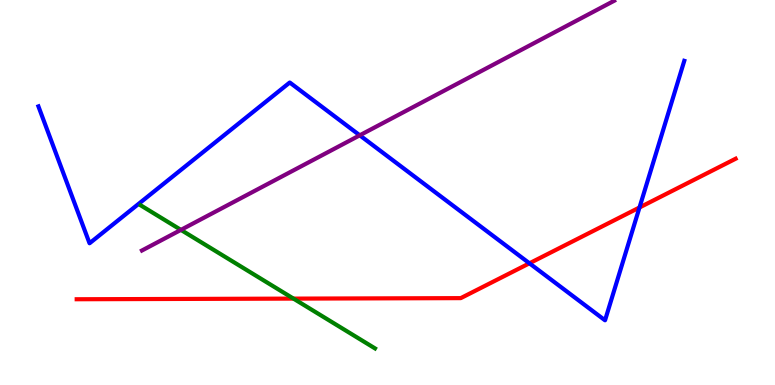[{'lines': ['blue', 'red'], 'intersections': [{'x': 6.83, 'y': 3.16}, {'x': 8.25, 'y': 4.61}]}, {'lines': ['green', 'red'], 'intersections': [{'x': 3.79, 'y': 2.24}]}, {'lines': ['purple', 'red'], 'intersections': []}, {'lines': ['blue', 'green'], 'intersections': []}, {'lines': ['blue', 'purple'], 'intersections': [{'x': 4.64, 'y': 6.49}]}, {'lines': ['green', 'purple'], 'intersections': [{'x': 2.33, 'y': 4.03}]}]